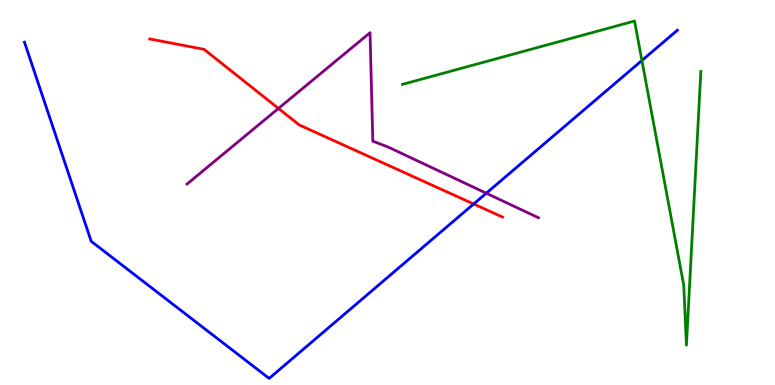[{'lines': ['blue', 'red'], 'intersections': [{'x': 6.11, 'y': 4.7}]}, {'lines': ['green', 'red'], 'intersections': []}, {'lines': ['purple', 'red'], 'intersections': [{'x': 3.59, 'y': 7.18}]}, {'lines': ['blue', 'green'], 'intersections': [{'x': 8.28, 'y': 8.43}]}, {'lines': ['blue', 'purple'], 'intersections': [{'x': 6.27, 'y': 4.98}]}, {'lines': ['green', 'purple'], 'intersections': []}]